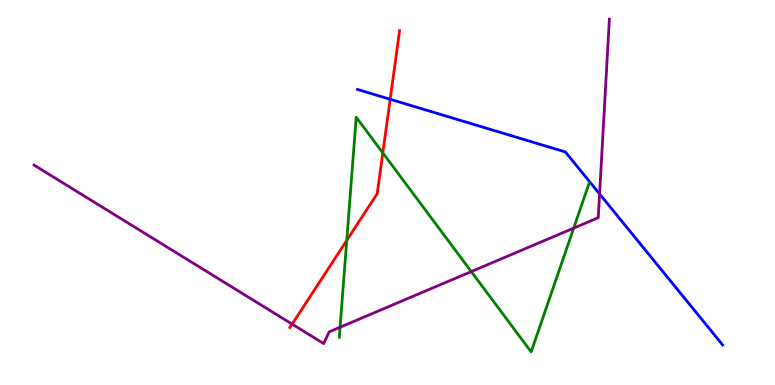[{'lines': ['blue', 'red'], 'intersections': [{'x': 5.03, 'y': 7.42}]}, {'lines': ['green', 'red'], 'intersections': [{'x': 4.47, 'y': 3.76}, {'x': 4.94, 'y': 6.03}]}, {'lines': ['purple', 'red'], 'intersections': [{'x': 3.77, 'y': 1.58}]}, {'lines': ['blue', 'green'], 'intersections': []}, {'lines': ['blue', 'purple'], 'intersections': [{'x': 7.74, 'y': 4.96}]}, {'lines': ['green', 'purple'], 'intersections': [{'x': 4.39, 'y': 1.5}, {'x': 6.08, 'y': 2.95}, {'x': 7.4, 'y': 4.07}]}]